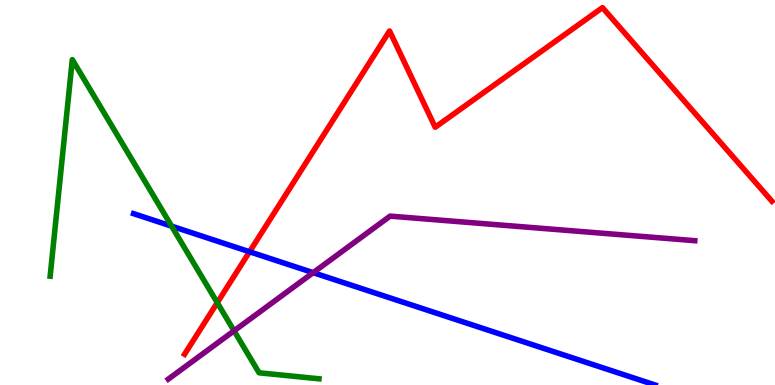[{'lines': ['blue', 'red'], 'intersections': [{'x': 3.22, 'y': 3.46}]}, {'lines': ['green', 'red'], 'intersections': [{'x': 2.8, 'y': 2.14}]}, {'lines': ['purple', 'red'], 'intersections': []}, {'lines': ['blue', 'green'], 'intersections': [{'x': 2.21, 'y': 4.13}]}, {'lines': ['blue', 'purple'], 'intersections': [{'x': 4.04, 'y': 2.92}]}, {'lines': ['green', 'purple'], 'intersections': [{'x': 3.02, 'y': 1.41}]}]